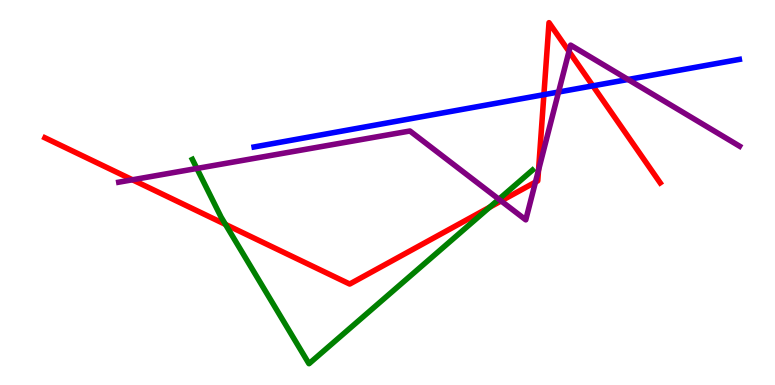[{'lines': ['blue', 'red'], 'intersections': [{'x': 7.02, 'y': 7.54}, {'x': 7.65, 'y': 7.77}]}, {'lines': ['green', 'red'], 'intersections': [{'x': 2.91, 'y': 4.17}, {'x': 6.32, 'y': 4.62}]}, {'lines': ['purple', 'red'], 'intersections': [{'x': 1.71, 'y': 5.33}, {'x': 6.47, 'y': 4.78}, {'x': 6.91, 'y': 5.27}, {'x': 6.95, 'y': 5.58}, {'x': 7.34, 'y': 8.66}]}, {'lines': ['blue', 'green'], 'intersections': []}, {'lines': ['blue', 'purple'], 'intersections': [{'x': 7.21, 'y': 7.61}, {'x': 8.1, 'y': 7.94}]}, {'lines': ['green', 'purple'], 'intersections': [{'x': 2.54, 'y': 5.62}, {'x': 6.44, 'y': 4.83}]}]